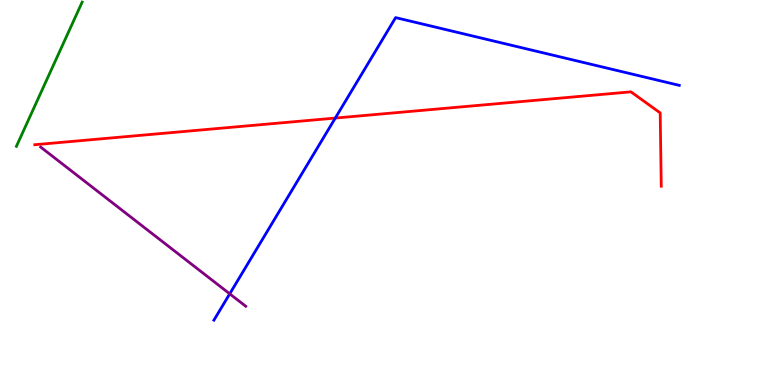[{'lines': ['blue', 'red'], 'intersections': [{'x': 4.33, 'y': 6.93}]}, {'lines': ['green', 'red'], 'intersections': []}, {'lines': ['purple', 'red'], 'intersections': []}, {'lines': ['blue', 'green'], 'intersections': []}, {'lines': ['blue', 'purple'], 'intersections': [{'x': 2.96, 'y': 2.37}]}, {'lines': ['green', 'purple'], 'intersections': []}]